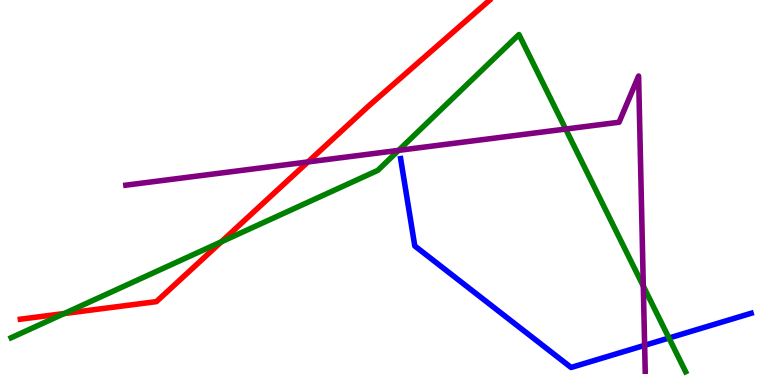[{'lines': ['blue', 'red'], 'intersections': []}, {'lines': ['green', 'red'], 'intersections': [{'x': 0.828, 'y': 1.86}, {'x': 2.86, 'y': 3.72}]}, {'lines': ['purple', 'red'], 'intersections': [{'x': 3.97, 'y': 5.79}]}, {'lines': ['blue', 'green'], 'intersections': [{'x': 8.63, 'y': 1.22}]}, {'lines': ['blue', 'purple'], 'intersections': [{'x': 8.32, 'y': 1.03}]}, {'lines': ['green', 'purple'], 'intersections': [{'x': 5.14, 'y': 6.09}, {'x': 7.3, 'y': 6.65}, {'x': 8.3, 'y': 2.57}]}]